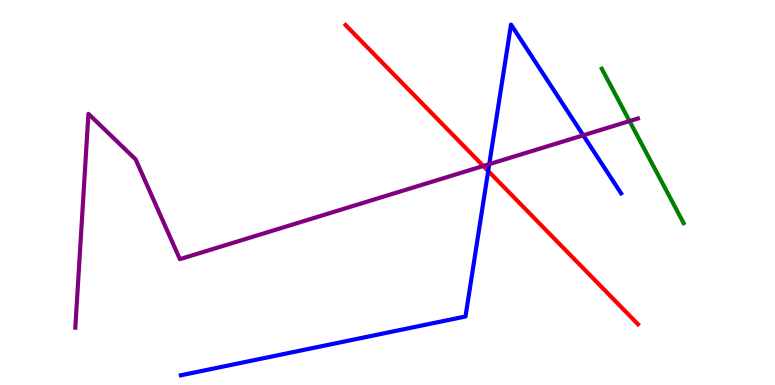[{'lines': ['blue', 'red'], 'intersections': [{'x': 6.3, 'y': 5.56}]}, {'lines': ['green', 'red'], 'intersections': []}, {'lines': ['purple', 'red'], 'intersections': [{'x': 6.24, 'y': 5.69}]}, {'lines': ['blue', 'green'], 'intersections': []}, {'lines': ['blue', 'purple'], 'intersections': [{'x': 6.31, 'y': 5.74}, {'x': 7.53, 'y': 6.49}]}, {'lines': ['green', 'purple'], 'intersections': [{'x': 8.12, 'y': 6.85}]}]